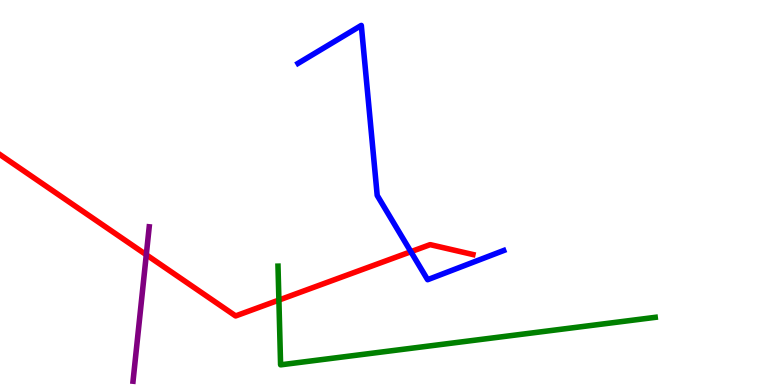[{'lines': ['blue', 'red'], 'intersections': [{'x': 5.3, 'y': 3.46}]}, {'lines': ['green', 'red'], 'intersections': [{'x': 3.6, 'y': 2.21}]}, {'lines': ['purple', 'red'], 'intersections': [{'x': 1.89, 'y': 3.38}]}, {'lines': ['blue', 'green'], 'intersections': []}, {'lines': ['blue', 'purple'], 'intersections': []}, {'lines': ['green', 'purple'], 'intersections': []}]